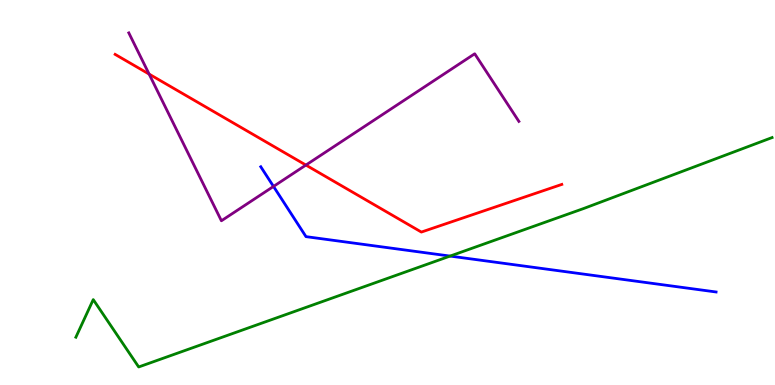[{'lines': ['blue', 'red'], 'intersections': []}, {'lines': ['green', 'red'], 'intersections': []}, {'lines': ['purple', 'red'], 'intersections': [{'x': 1.92, 'y': 8.08}, {'x': 3.95, 'y': 5.71}]}, {'lines': ['blue', 'green'], 'intersections': [{'x': 5.81, 'y': 3.35}]}, {'lines': ['blue', 'purple'], 'intersections': [{'x': 3.53, 'y': 5.16}]}, {'lines': ['green', 'purple'], 'intersections': []}]